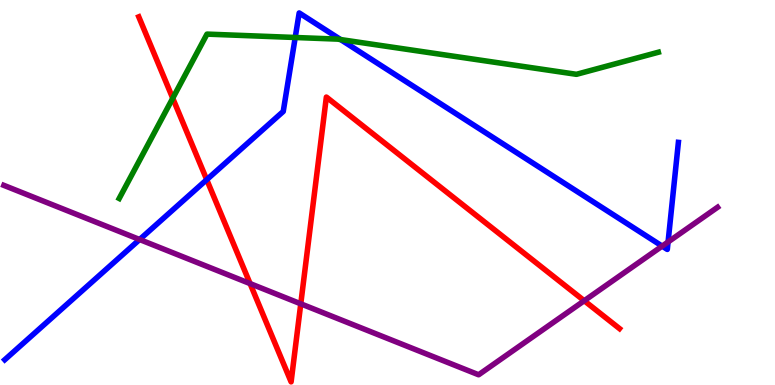[{'lines': ['blue', 'red'], 'intersections': [{'x': 2.67, 'y': 5.33}]}, {'lines': ['green', 'red'], 'intersections': [{'x': 2.23, 'y': 7.45}]}, {'lines': ['purple', 'red'], 'intersections': [{'x': 3.23, 'y': 2.63}, {'x': 3.88, 'y': 2.11}, {'x': 7.54, 'y': 2.19}]}, {'lines': ['blue', 'green'], 'intersections': [{'x': 3.81, 'y': 9.03}, {'x': 4.4, 'y': 8.97}]}, {'lines': ['blue', 'purple'], 'intersections': [{'x': 1.8, 'y': 3.78}, {'x': 8.54, 'y': 3.61}, {'x': 8.62, 'y': 3.72}]}, {'lines': ['green', 'purple'], 'intersections': []}]